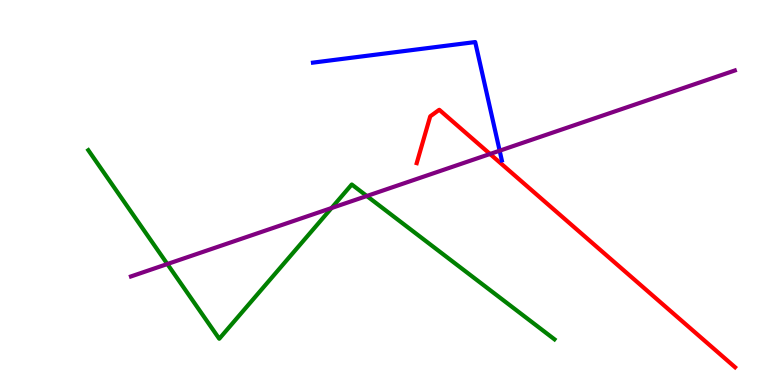[{'lines': ['blue', 'red'], 'intersections': []}, {'lines': ['green', 'red'], 'intersections': []}, {'lines': ['purple', 'red'], 'intersections': [{'x': 6.32, 'y': 6.0}]}, {'lines': ['blue', 'green'], 'intersections': []}, {'lines': ['blue', 'purple'], 'intersections': [{'x': 6.45, 'y': 6.09}]}, {'lines': ['green', 'purple'], 'intersections': [{'x': 2.16, 'y': 3.14}, {'x': 4.28, 'y': 4.6}, {'x': 4.73, 'y': 4.91}]}]